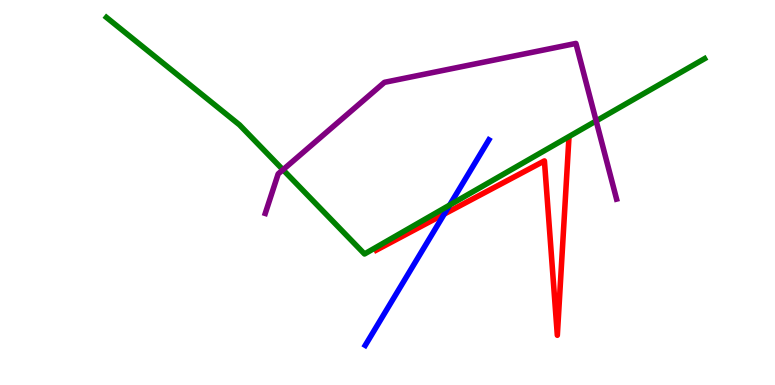[{'lines': ['blue', 'red'], 'intersections': [{'x': 5.73, 'y': 4.44}]}, {'lines': ['green', 'red'], 'intersections': []}, {'lines': ['purple', 'red'], 'intersections': []}, {'lines': ['blue', 'green'], 'intersections': [{'x': 5.8, 'y': 4.67}]}, {'lines': ['blue', 'purple'], 'intersections': []}, {'lines': ['green', 'purple'], 'intersections': [{'x': 3.65, 'y': 5.59}, {'x': 7.69, 'y': 6.86}]}]